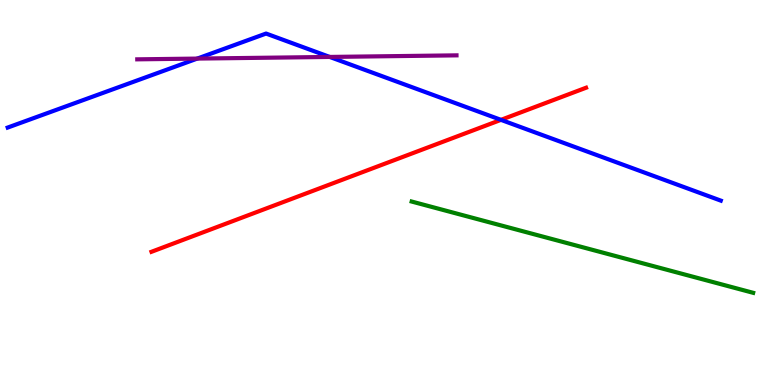[{'lines': ['blue', 'red'], 'intersections': [{'x': 6.46, 'y': 6.89}]}, {'lines': ['green', 'red'], 'intersections': []}, {'lines': ['purple', 'red'], 'intersections': []}, {'lines': ['blue', 'green'], 'intersections': []}, {'lines': ['blue', 'purple'], 'intersections': [{'x': 2.55, 'y': 8.48}, {'x': 4.25, 'y': 8.52}]}, {'lines': ['green', 'purple'], 'intersections': []}]